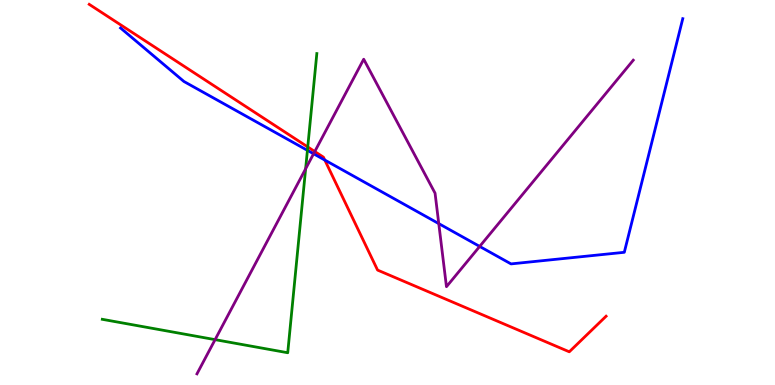[{'lines': ['blue', 'red'], 'intersections': [{'x': 4.19, 'y': 5.84}]}, {'lines': ['green', 'red'], 'intersections': [{'x': 3.97, 'y': 6.18}]}, {'lines': ['purple', 'red'], 'intersections': [{'x': 4.06, 'y': 6.06}]}, {'lines': ['blue', 'green'], 'intersections': [{'x': 3.97, 'y': 6.09}]}, {'lines': ['blue', 'purple'], 'intersections': [{'x': 4.05, 'y': 6.01}, {'x': 5.66, 'y': 4.19}, {'x': 6.19, 'y': 3.6}]}, {'lines': ['green', 'purple'], 'intersections': [{'x': 2.78, 'y': 1.18}, {'x': 3.94, 'y': 5.62}]}]